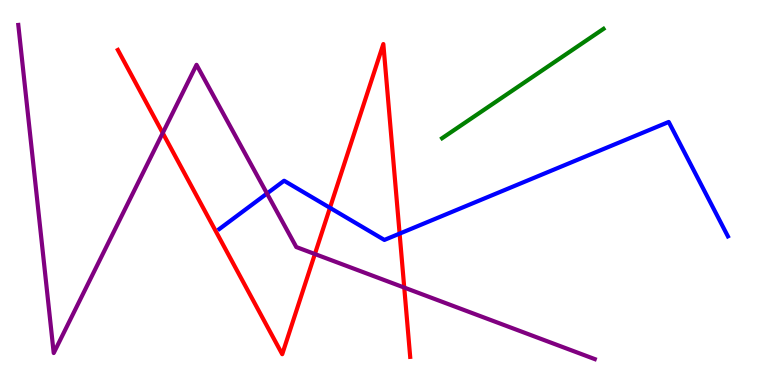[{'lines': ['blue', 'red'], 'intersections': [{'x': 4.26, 'y': 4.6}, {'x': 5.16, 'y': 3.93}]}, {'lines': ['green', 'red'], 'intersections': []}, {'lines': ['purple', 'red'], 'intersections': [{'x': 2.1, 'y': 6.55}, {'x': 4.06, 'y': 3.4}, {'x': 5.22, 'y': 2.53}]}, {'lines': ['blue', 'green'], 'intersections': []}, {'lines': ['blue', 'purple'], 'intersections': [{'x': 3.45, 'y': 4.97}]}, {'lines': ['green', 'purple'], 'intersections': []}]